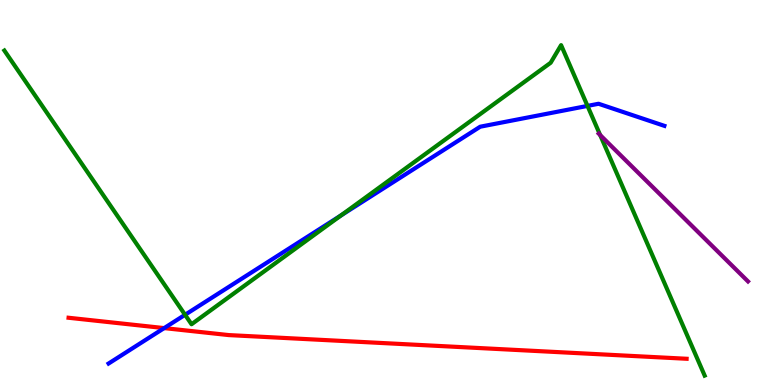[{'lines': ['blue', 'red'], 'intersections': [{'x': 2.12, 'y': 1.48}]}, {'lines': ['green', 'red'], 'intersections': []}, {'lines': ['purple', 'red'], 'intersections': []}, {'lines': ['blue', 'green'], 'intersections': [{'x': 2.39, 'y': 1.82}, {'x': 4.4, 'y': 4.4}, {'x': 7.58, 'y': 7.25}]}, {'lines': ['blue', 'purple'], 'intersections': []}, {'lines': ['green', 'purple'], 'intersections': [{'x': 7.74, 'y': 6.49}]}]